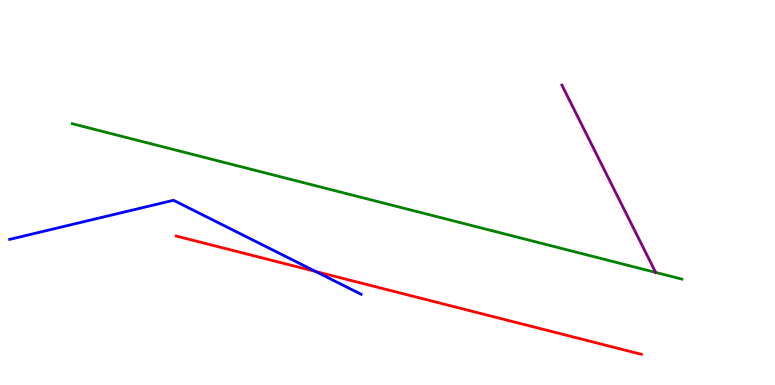[{'lines': ['blue', 'red'], 'intersections': [{'x': 4.07, 'y': 2.95}]}, {'lines': ['green', 'red'], 'intersections': []}, {'lines': ['purple', 'red'], 'intersections': []}, {'lines': ['blue', 'green'], 'intersections': []}, {'lines': ['blue', 'purple'], 'intersections': []}, {'lines': ['green', 'purple'], 'intersections': [{'x': 8.46, 'y': 2.92}]}]